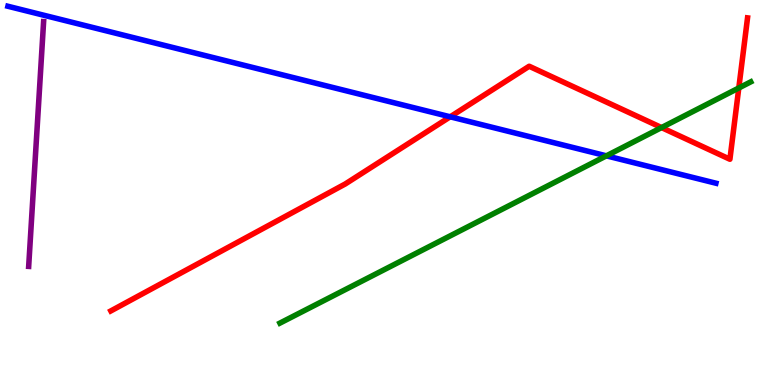[{'lines': ['blue', 'red'], 'intersections': [{'x': 5.81, 'y': 6.97}]}, {'lines': ['green', 'red'], 'intersections': [{'x': 8.54, 'y': 6.69}, {'x': 9.53, 'y': 7.71}]}, {'lines': ['purple', 'red'], 'intersections': []}, {'lines': ['blue', 'green'], 'intersections': [{'x': 7.82, 'y': 5.95}]}, {'lines': ['blue', 'purple'], 'intersections': []}, {'lines': ['green', 'purple'], 'intersections': []}]